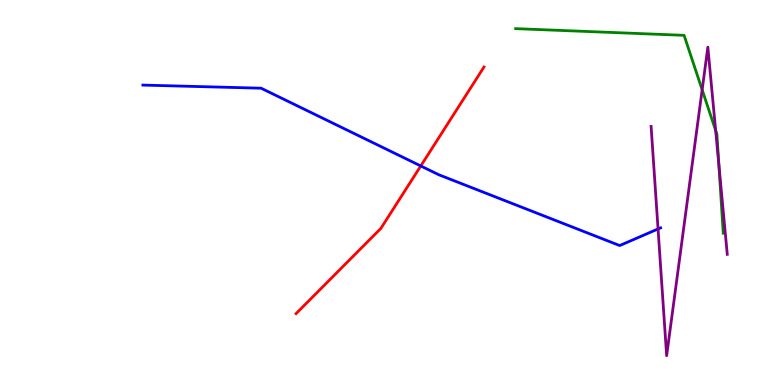[{'lines': ['blue', 'red'], 'intersections': [{'x': 5.43, 'y': 5.69}]}, {'lines': ['green', 'red'], 'intersections': []}, {'lines': ['purple', 'red'], 'intersections': []}, {'lines': ['blue', 'green'], 'intersections': []}, {'lines': ['blue', 'purple'], 'intersections': [{'x': 8.49, 'y': 4.05}]}, {'lines': ['green', 'purple'], 'intersections': [{'x': 9.06, 'y': 7.67}, {'x': 9.23, 'y': 6.61}, {'x': 9.28, 'y': 5.73}]}]